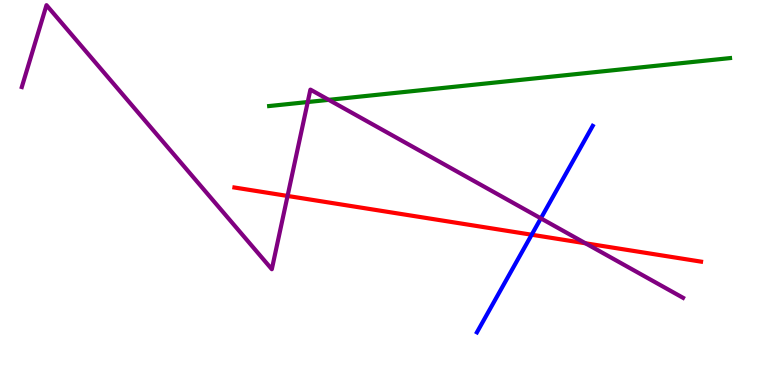[{'lines': ['blue', 'red'], 'intersections': [{'x': 6.86, 'y': 3.9}]}, {'lines': ['green', 'red'], 'intersections': []}, {'lines': ['purple', 'red'], 'intersections': [{'x': 3.71, 'y': 4.91}, {'x': 7.55, 'y': 3.68}]}, {'lines': ['blue', 'green'], 'intersections': []}, {'lines': ['blue', 'purple'], 'intersections': [{'x': 6.98, 'y': 4.33}]}, {'lines': ['green', 'purple'], 'intersections': [{'x': 3.97, 'y': 7.35}, {'x': 4.24, 'y': 7.41}]}]